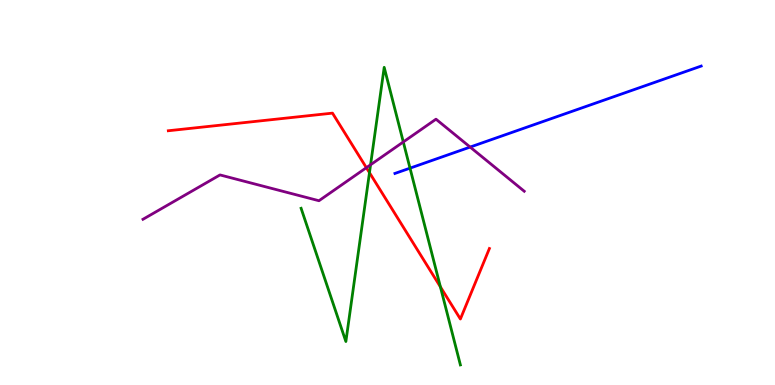[{'lines': ['blue', 'red'], 'intersections': []}, {'lines': ['green', 'red'], 'intersections': [{'x': 4.77, 'y': 5.52}, {'x': 5.68, 'y': 2.55}]}, {'lines': ['purple', 'red'], 'intersections': [{'x': 4.73, 'y': 5.64}]}, {'lines': ['blue', 'green'], 'intersections': [{'x': 5.29, 'y': 5.63}]}, {'lines': ['blue', 'purple'], 'intersections': [{'x': 6.07, 'y': 6.18}]}, {'lines': ['green', 'purple'], 'intersections': [{'x': 4.78, 'y': 5.72}, {'x': 5.2, 'y': 6.31}]}]